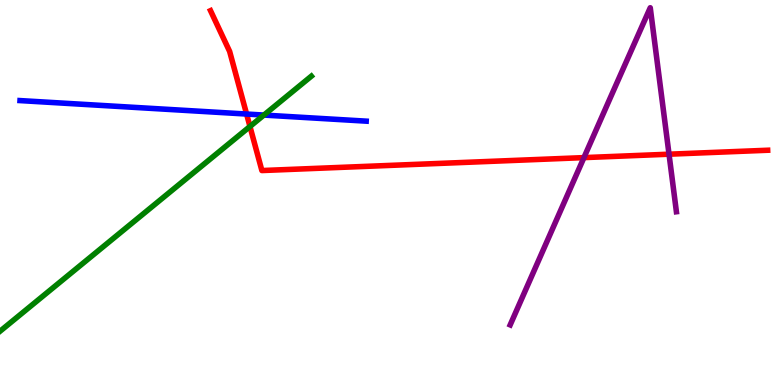[{'lines': ['blue', 'red'], 'intersections': [{'x': 3.18, 'y': 7.04}]}, {'lines': ['green', 'red'], 'intersections': [{'x': 3.23, 'y': 6.71}]}, {'lines': ['purple', 'red'], 'intersections': [{'x': 7.53, 'y': 5.91}, {'x': 8.63, 'y': 5.99}]}, {'lines': ['blue', 'green'], 'intersections': [{'x': 3.4, 'y': 7.01}]}, {'lines': ['blue', 'purple'], 'intersections': []}, {'lines': ['green', 'purple'], 'intersections': []}]